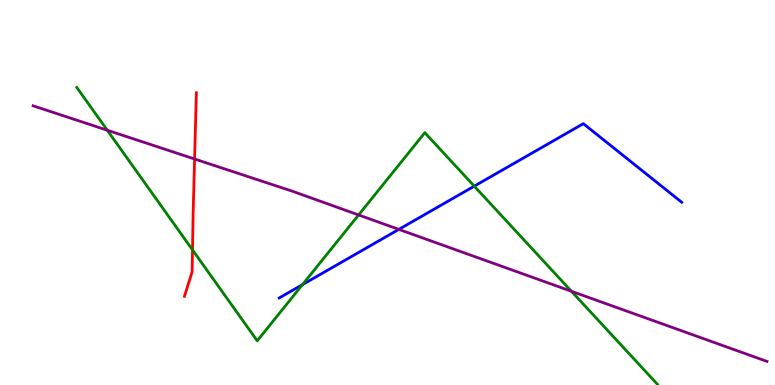[{'lines': ['blue', 'red'], 'intersections': []}, {'lines': ['green', 'red'], 'intersections': [{'x': 2.48, 'y': 3.51}]}, {'lines': ['purple', 'red'], 'intersections': [{'x': 2.51, 'y': 5.87}]}, {'lines': ['blue', 'green'], 'intersections': [{'x': 3.9, 'y': 2.61}, {'x': 6.12, 'y': 5.16}]}, {'lines': ['blue', 'purple'], 'intersections': [{'x': 5.15, 'y': 4.04}]}, {'lines': ['green', 'purple'], 'intersections': [{'x': 1.38, 'y': 6.62}, {'x': 4.63, 'y': 4.42}, {'x': 7.37, 'y': 2.43}]}]